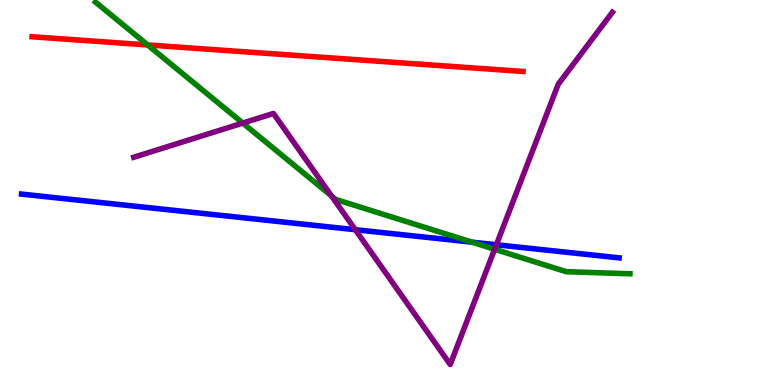[{'lines': ['blue', 'red'], 'intersections': []}, {'lines': ['green', 'red'], 'intersections': [{'x': 1.91, 'y': 8.83}]}, {'lines': ['purple', 'red'], 'intersections': []}, {'lines': ['blue', 'green'], 'intersections': [{'x': 6.09, 'y': 3.71}]}, {'lines': ['blue', 'purple'], 'intersections': [{'x': 4.58, 'y': 4.03}, {'x': 6.4, 'y': 3.64}]}, {'lines': ['green', 'purple'], 'intersections': [{'x': 3.13, 'y': 6.8}, {'x': 4.28, 'y': 4.91}, {'x': 6.38, 'y': 3.53}]}]